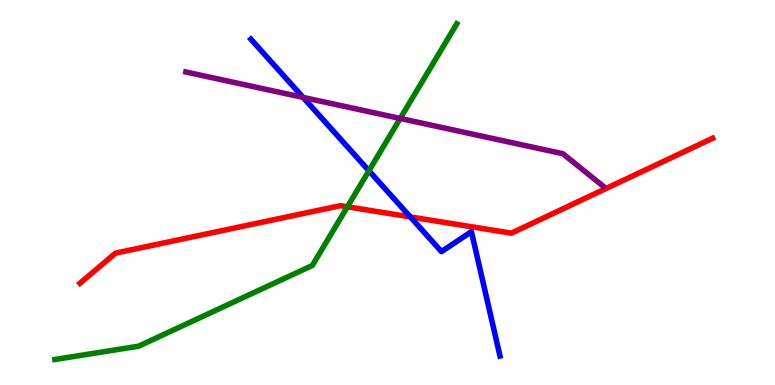[{'lines': ['blue', 'red'], 'intersections': [{'x': 5.29, 'y': 4.37}]}, {'lines': ['green', 'red'], 'intersections': [{'x': 4.48, 'y': 4.63}]}, {'lines': ['purple', 'red'], 'intersections': []}, {'lines': ['blue', 'green'], 'intersections': [{'x': 4.76, 'y': 5.56}]}, {'lines': ['blue', 'purple'], 'intersections': [{'x': 3.91, 'y': 7.47}]}, {'lines': ['green', 'purple'], 'intersections': [{'x': 5.16, 'y': 6.92}]}]